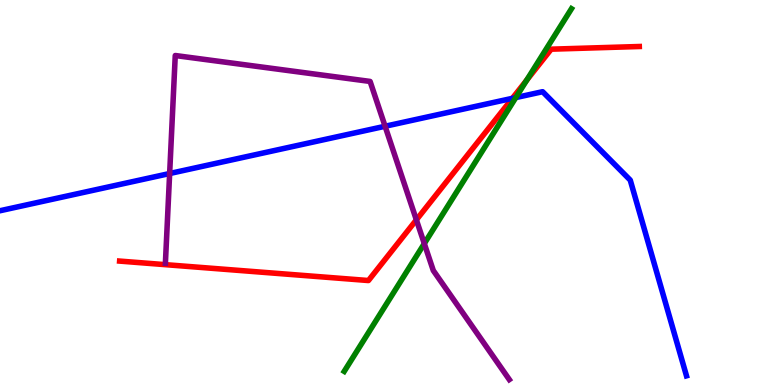[{'lines': ['blue', 'red'], 'intersections': [{'x': 6.61, 'y': 7.45}]}, {'lines': ['green', 'red'], 'intersections': [{'x': 6.8, 'y': 7.92}]}, {'lines': ['purple', 'red'], 'intersections': [{'x': 5.37, 'y': 4.29}]}, {'lines': ['blue', 'green'], 'intersections': [{'x': 6.66, 'y': 7.47}]}, {'lines': ['blue', 'purple'], 'intersections': [{'x': 2.19, 'y': 5.49}, {'x': 4.97, 'y': 6.72}]}, {'lines': ['green', 'purple'], 'intersections': [{'x': 5.47, 'y': 3.67}]}]